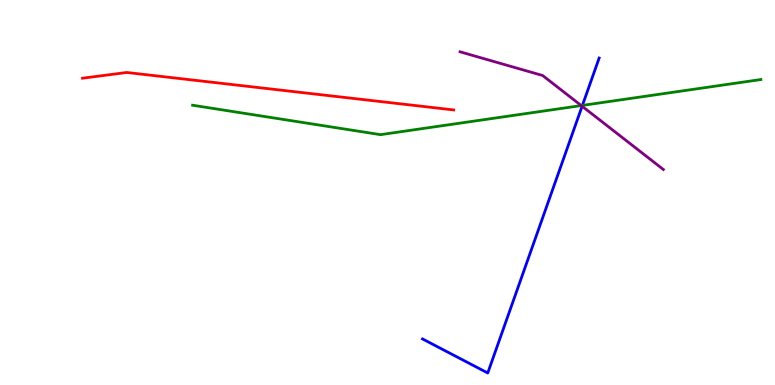[{'lines': ['blue', 'red'], 'intersections': []}, {'lines': ['green', 'red'], 'intersections': []}, {'lines': ['purple', 'red'], 'intersections': []}, {'lines': ['blue', 'green'], 'intersections': [{'x': 7.51, 'y': 7.26}]}, {'lines': ['blue', 'purple'], 'intersections': [{'x': 7.51, 'y': 7.24}]}, {'lines': ['green', 'purple'], 'intersections': [{'x': 7.5, 'y': 7.26}]}]